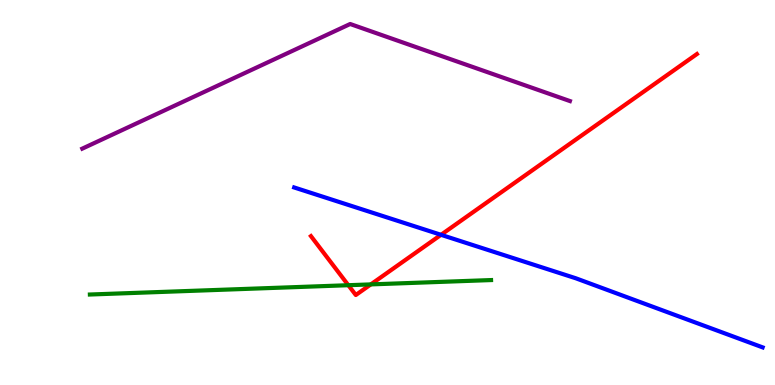[{'lines': ['blue', 'red'], 'intersections': [{'x': 5.69, 'y': 3.9}]}, {'lines': ['green', 'red'], 'intersections': [{'x': 4.49, 'y': 2.59}, {'x': 4.78, 'y': 2.61}]}, {'lines': ['purple', 'red'], 'intersections': []}, {'lines': ['blue', 'green'], 'intersections': []}, {'lines': ['blue', 'purple'], 'intersections': []}, {'lines': ['green', 'purple'], 'intersections': []}]